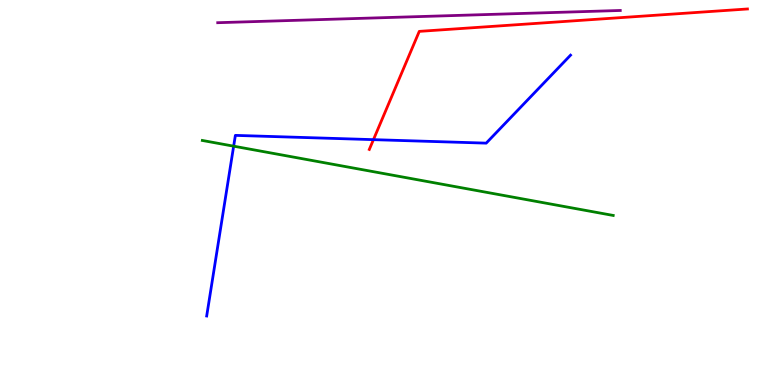[{'lines': ['blue', 'red'], 'intersections': [{'x': 4.82, 'y': 6.37}]}, {'lines': ['green', 'red'], 'intersections': []}, {'lines': ['purple', 'red'], 'intersections': []}, {'lines': ['blue', 'green'], 'intersections': [{'x': 3.01, 'y': 6.2}]}, {'lines': ['blue', 'purple'], 'intersections': []}, {'lines': ['green', 'purple'], 'intersections': []}]